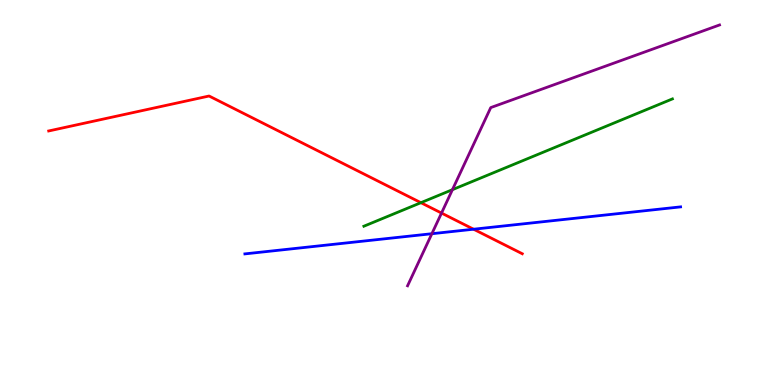[{'lines': ['blue', 'red'], 'intersections': [{'x': 6.11, 'y': 4.05}]}, {'lines': ['green', 'red'], 'intersections': [{'x': 5.43, 'y': 4.74}]}, {'lines': ['purple', 'red'], 'intersections': [{'x': 5.7, 'y': 4.47}]}, {'lines': ['blue', 'green'], 'intersections': []}, {'lines': ['blue', 'purple'], 'intersections': [{'x': 5.57, 'y': 3.93}]}, {'lines': ['green', 'purple'], 'intersections': [{'x': 5.84, 'y': 5.07}]}]